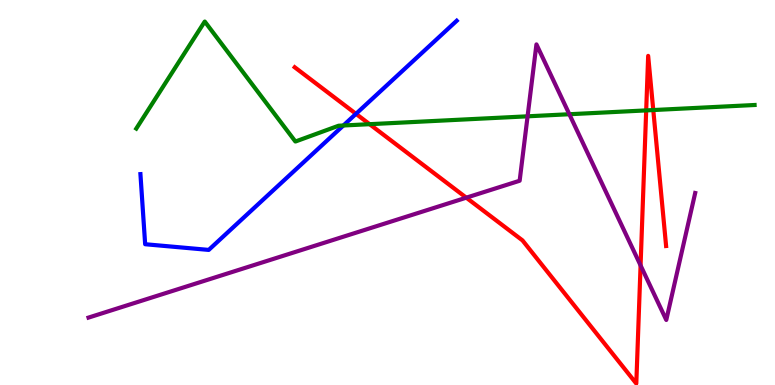[{'lines': ['blue', 'red'], 'intersections': [{'x': 4.59, 'y': 7.04}]}, {'lines': ['green', 'red'], 'intersections': [{'x': 4.77, 'y': 6.77}, {'x': 8.34, 'y': 7.13}, {'x': 8.43, 'y': 7.14}]}, {'lines': ['purple', 'red'], 'intersections': [{'x': 6.02, 'y': 4.87}, {'x': 8.27, 'y': 3.11}]}, {'lines': ['blue', 'green'], 'intersections': [{'x': 4.43, 'y': 6.74}]}, {'lines': ['blue', 'purple'], 'intersections': []}, {'lines': ['green', 'purple'], 'intersections': [{'x': 6.81, 'y': 6.98}, {'x': 7.35, 'y': 7.03}]}]